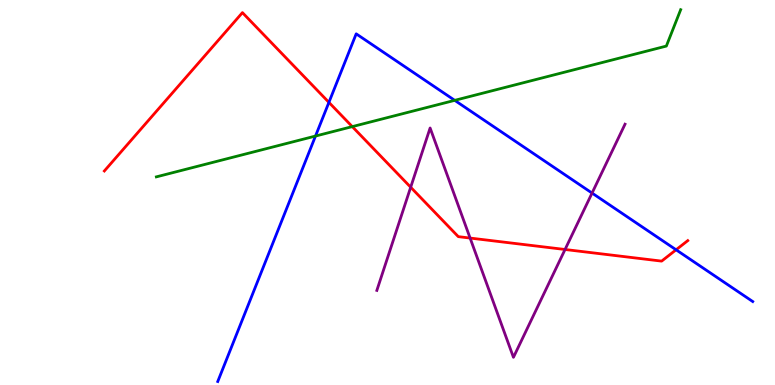[{'lines': ['blue', 'red'], 'intersections': [{'x': 4.24, 'y': 7.34}, {'x': 8.72, 'y': 3.51}]}, {'lines': ['green', 'red'], 'intersections': [{'x': 4.55, 'y': 6.71}]}, {'lines': ['purple', 'red'], 'intersections': [{'x': 5.3, 'y': 5.14}, {'x': 6.07, 'y': 3.82}, {'x': 7.29, 'y': 3.52}]}, {'lines': ['blue', 'green'], 'intersections': [{'x': 4.07, 'y': 6.47}, {'x': 5.87, 'y': 7.39}]}, {'lines': ['blue', 'purple'], 'intersections': [{'x': 7.64, 'y': 4.99}]}, {'lines': ['green', 'purple'], 'intersections': []}]